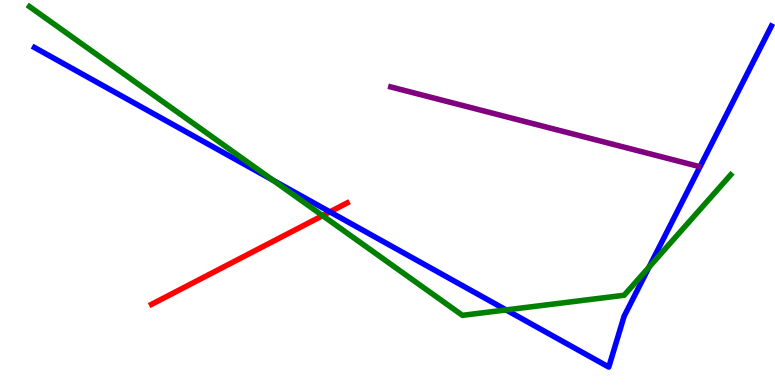[{'lines': ['blue', 'red'], 'intersections': [{'x': 4.26, 'y': 4.5}]}, {'lines': ['green', 'red'], 'intersections': [{'x': 4.16, 'y': 4.4}]}, {'lines': ['purple', 'red'], 'intersections': []}, {'lines': ['blue', 'green'], 'intersections': [{'x': 3.52, 'y': 5.32}, {'x': 6.53, 'y': 1.95}, {'x': 8.37, 'y': 3.06}]}, {'lines': ['blue', 'purple'], 'intersections': []}, {'lines': ['green', 'purple'], 'intersections': []}]